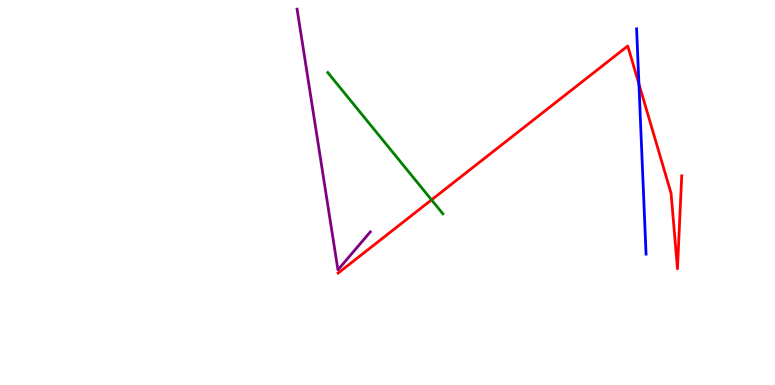[{'lines': ['blue', 'red'], 'intersections': [{'x': 8.24, 'y': 7.82}]}, {'lines': ['green', 'red'], 'intersections': [{'x': 5.57, 'y': 4.81}]}, {'lines': ['purple', 'red'], 'intersections': []}, {'lines': ['blue', 'green'], 'intersections': []}, {'lines': ['blue', 'purple'], 'intersections': []}, {'lines': ['green', 'purple'], 'intersections': []}]